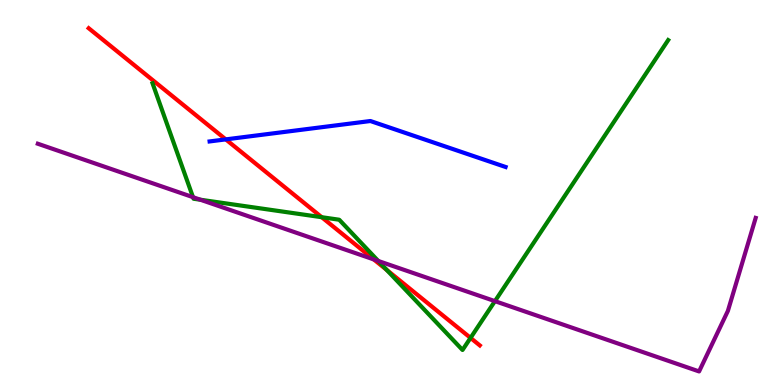[{'lines': ['blue', 'red'], 'intersections': [{'x': 2.91, 'y': 6.38}]}, {'lines': ['green', 'red'], 'intersections': [{'x': 4.15, 'y': 4.36}, {'x': 4.99, 'y': 2.99}, {'x': 6.07, 'y': 1.22}]}, {'lines': ['purple', 'red'], 'intersections': [{'x': 4.82, 'y': 3.26}]}, {'lines': ['blue', 'green'], 'intersections': []}, {'lines': ['blue', 'purple'], 'intersections': []}, {'lines': ['green', 'purple'], 'intersections': [{'x': 2.49, 'y': 4.88}, {'x': 2.59, 'y': 4.81}, {'x': 4.88, 'y': 3.22}, {'x': 6.39, 'y': 2.18}]}]